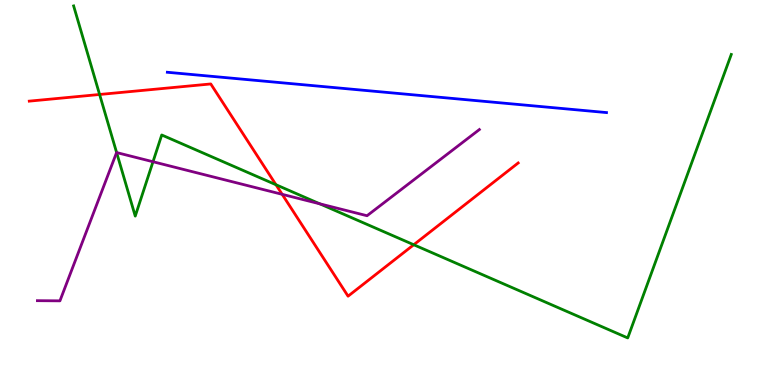[{'lines': ['blue', 'red'], 'intersections': []}, {'lines': ['green', 'red'], 'intersections': [{'x': 1.29, 'y': 7.55}, {'x': 3.56, 'y': 5.2}, {'x': 5.34, 'y': 3.64}]}, {'lines': ['purple', 'red'], 'intersections': [{'x': 3.64, 'y': 4.95}]}, {'lines': ['blue', 'green'], 'intersections': []}, {'lines': ['blue', 'purple'], 'intersections': []}, {'lines': ['green', 'purple'], 'intersections': [{'x': 1.5, 'y': 6.04}, {'x': 1.97, 'y': 5.8}, {'x': 4.13, 'y': 4.71}]}]